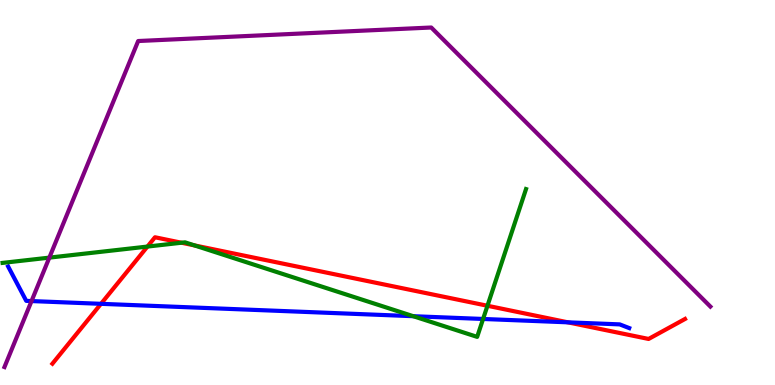[{'lines': ['blue', 'red'], 'intersections': [{'x': 1.3, 'y': 2.11}, {'x': 7.33, 'y': 1.63}]}, {'lines': ['green', 'red'], 'intersections': [{'x': 1.9, 'y': 3.6}, {'x': 2.34, 'y': 3.7}, {'x': 2.51, 'y': 3.63}, {'x': 6.29, 'y': 2.06}]}, {'lines': ['purple', 'red'], 'intersections': []}, {'lines': ['blue', 'green'], 'intersections': [{'x': 5.33, 'y': 1.79}, {'x': 6.23, 'y': 1.72}]}, {'lines': ['blue', 'purple'], 'intersections': [{'x': 0.407, 'y': 2.18}]}, {'lines': ['green', 'purple'], 'intersections': [{'x': 0.637, 'y': 3.31}]}]